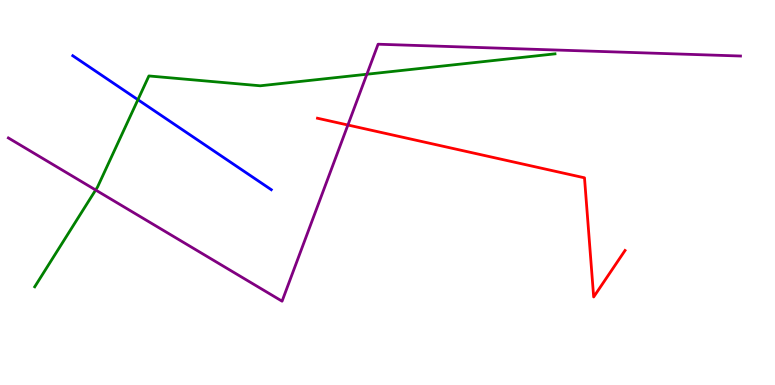[{'lines': ['blue', 'red'], 'intersections': []}, {'lines': ['green', 'red'], 'intersections': []}, {'lines': ['purple', 'red'], 'intersections': [{'x': 4.49, 'y': 6.75}]}, {'lines': ['blue', 'green'], 'intersections': [{'x': 1.78, 'y': 7.41}]}, {'lines': ['blue', 'purple'], 'intersections': []}, {'lines': ['green', 'purple'], 'intersections': [{'x': 1.23, 'y': 5.06}, {'x': 4.73, 'y': 8.07}]}]